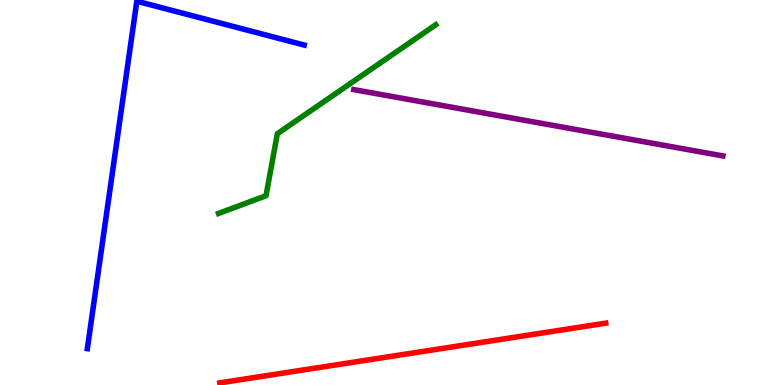[{'lines': ['blue', 'red'], 'intersections': []}, {'lines': ['green', 'red'], 'intersections': []}, {'lines': ['purple', 'red'], 'intersections': []}, {'lines': ['blue', 'green'], 'intersections': []}, {'lines': ['blue', 'purple'], 'intersections': []}, {'lines': ['green', 'purple'], 'intersections': []}]